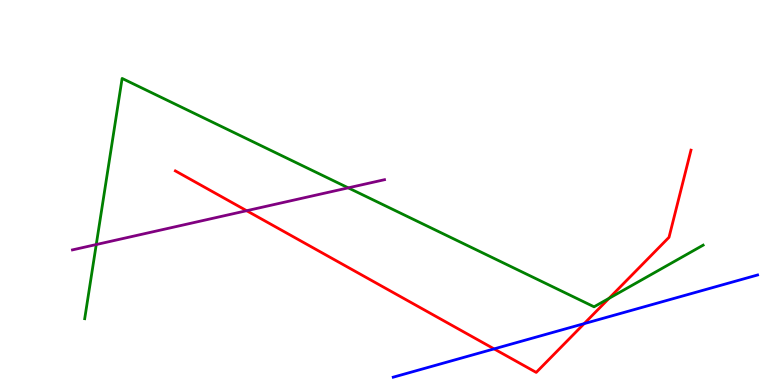[{'lines': ['blue', 'red'], 'intersections': [{'x': 6.38, 'y': 0.938}, {'x': 7.54, 'y': 1.59}]}, {'lines': ['green', 'red'], 'intersections': [{'x': 7.86, 'y': 2.25}]}, {'lines': ['purple', 'red'], 'intersections': [{'x': 3.18, 'y': 4.53}]}, {'lines': ['blue', 'green'], 'intersections': []}, {'lines': ['blue', 'purple'], 'intersections': []}, {'lines': ['green', 'purple'], 'intersections': [{'x': 1.24, 'y': 3.65}, {'x': 4.49, 'y': 5.12}]}]